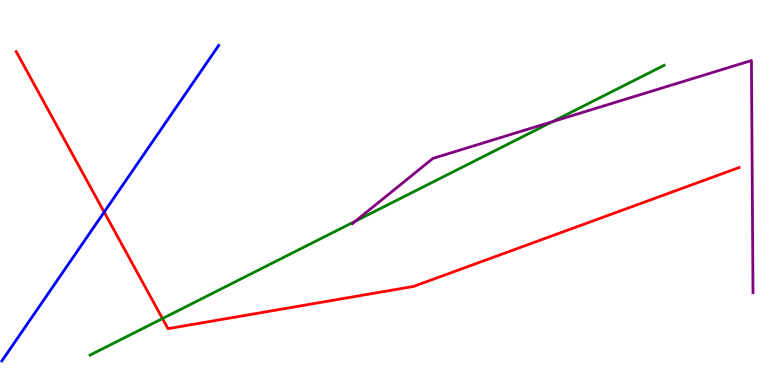[{'lines': ['blue', 'red'], 'intersections': [{'x': 1.34, 'y': 4.49}]}, {'lines': ['green', 'red'], 'intersections': [{'x': 2.1, 'y': 1.73}]}, {'lines': ['purple', 'red'], 'intersections': []}, {'lines': ['blue', 'green'], 'intersections': []}, {'lines': ['blue', 'purple'], 'intersections': []}, {'lines': ['green', 'purple'], 'intersections': [{'x': 4.59, 'y': 4.26}, {'x': 7.13, 'y': 6.84}]}]